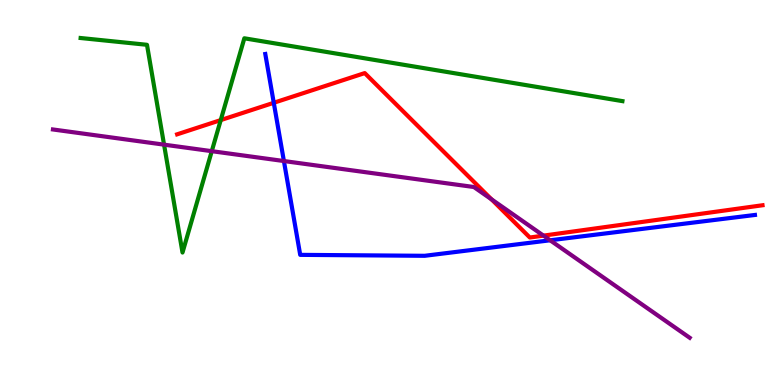[{'lines': ['blue', 'red'], 'intersections': [{'x': 3.53, 'y': 7.33}]}, {'lines': ['green', 'red'], 'intersections': [{'x': 2.85, 'y': 6.88}]}, {'lines': ['purple', 'red'], 'intersections': [{'x': 6.34, 'y': 4.82}, {'x': 7.01, 'y': 3.88}]}, {'lines': ['blue', 'green'], 'intersections': []}, {'lines': ['blue', 'purple'], 'intersections': [{'x': 3.66, 'y': 5.82}, {'x': 7.1, 'y': 3.76}]}, {'lines': ['green', 'purple'], 'intersections': [{'x': 2.12, 'y': 6.24}, {'x': 2.73, 'y': 6.07}]}]